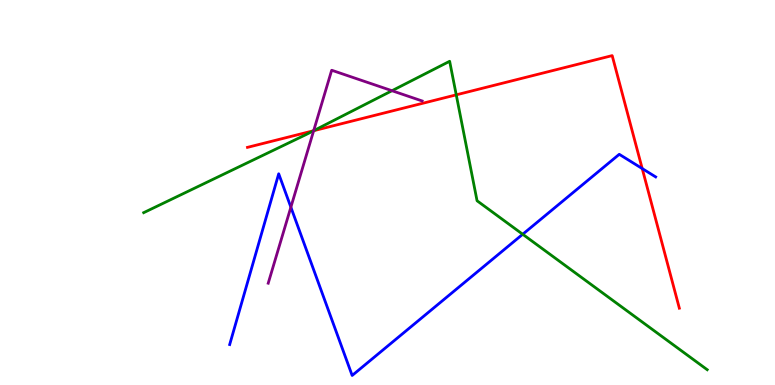[{'lines': ['blue', 'red'], 'intersections': [{'x': 8.29, 'y': 5.62}]}, {'lines': ['green', 'red'], 'intersections': [{'x': 4.05, 'y': 6.6}, {'x': 5.89, 'y': 7.54}]}, {'lines': ['purple', 'red'], 'intersections': [{'x': 4.05, 'y': 6.6}]}, {'lines': ['blue', 'green'], 'intersections': [{'x': 6.74, 'y': 3.92}]}, {'lines': ['blue', 'purple'], 'intersections': [{'x': 3.75, 'y': 4.62}]}, {'lines': ['green', 'purple'], 'intersections': [{'x': 4.05, 'y': 6.61}, {'x': 5.06, 'y': 7.64}]}]